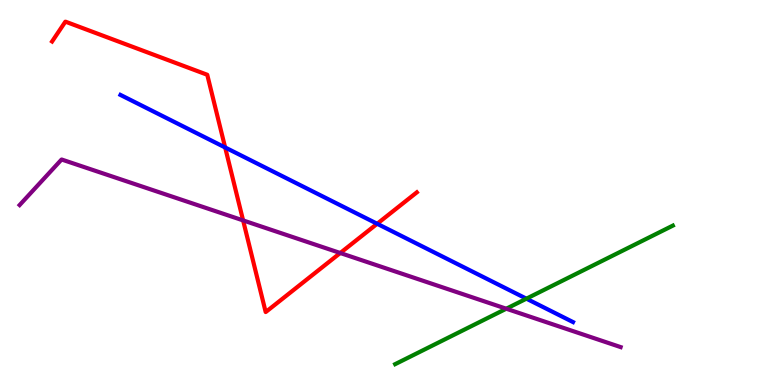[{'lines': ['blue', 'red'], 'intersections': [{'x': 2.91, 'y': 6.17}, {'x': 4.87, 'y': 4.19}]}, {'lines': ['green', 'red'], 'intersections': []}, {'lines': ['purple', 'red'], 'intersections': [{'x': 3.14, 'y': 4.28}, {'x': 4.39, 'y': 3.43}]}, {'lines': ['blue', 'green'], 'intersections': [{'x': 6.79, 'y': 2.24}]}, {'lines': ['blue', 'purple'], 'intersections': []}, {'lines': ['green', 'purple'], 'intersections': [{'x': 6.53, 'y': 1.98}]}]